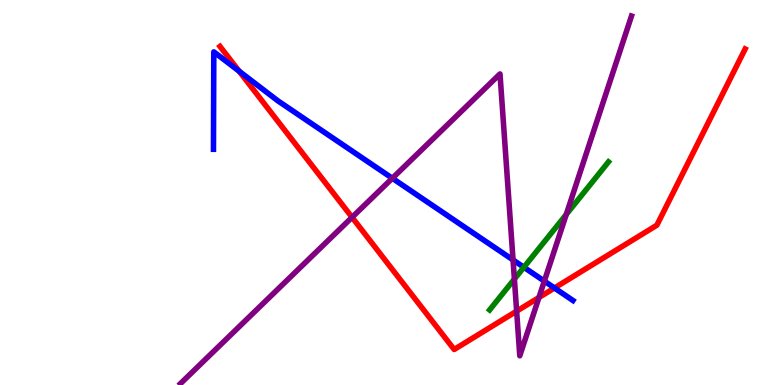[{'lines': ['blue', 'red'], 'intersections': [{'x': 3.09, 'y': 8.15}, {'x': 7.15, 'y': 2.52}]}, {'lines': ['green', 'red'], 'intersections': []}, {'lines': ['purple', 'red'], 'intersections': [{'x': 4.54, 'y': 4.36}, {'x': 6.67, 'y': 1.92}, {'x': 6.95, 'y': 2.27}]}, {'lines': ['blue', 'green'], 'intersections': [{'x': 6.76, 'y': 3.06}]}, {'lines': ['blue', 'purple'], 'intersections': [{'x': 5.06, 'y': 5.37}, {'x': 6.62, 'y': 3.25}, {'x': 7.02, 'y': 2.7}]}, {'lines': ['green', 'purple'], 'intersections': [{'x': 6.64, 'y': 2.75}, {'x': 7.31, 'y': 4.43}]}]